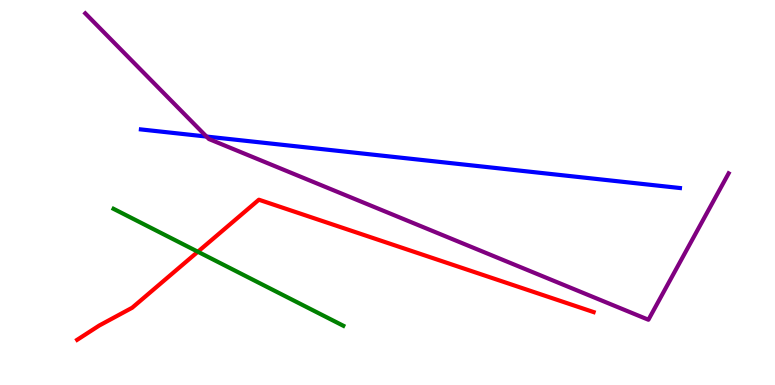[{'lines': ['blue', 'red'], 'intersections': []}, {'lines': ['green', 'red'], 'intersections': [{'x': 2.55, 'y': 3.46}]}, {'lines': ['purple', 'red'], 'intersections': []}, {'lines': ['blue', 'green'], 'intersections': []}, {'lines': ['blue', 'purple'], 'intersections': [{'x': 2.66, 'y': 6.45}]}, {'lines': ['green', 'purple'], 'intersections': []}]